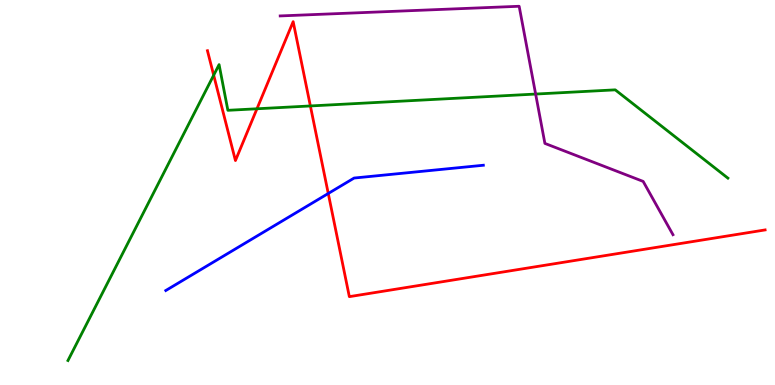[{'lines': ['blue', 'red'], 'intersections': [{'x': 4.24, 'y': 4.97}]}, {'lines': ['green', 'red'], 'intersections': [{'x': 2.76, 'y': 8.05}, {'x': 3.32, 'y': 7.17}, {'x': 4.0, 'y': 7.25}]}, {'lines': ['purple', 'red'], 'intersections': []}, {'lines': ['blue', 'green'], 'intersections': []}, {'lines': ['blue', 'purple'], 'intersections': []}, {'lines': ['green', 'purple'], 'intersections': [{'x': 6.91, 'y': 7.56}]}]